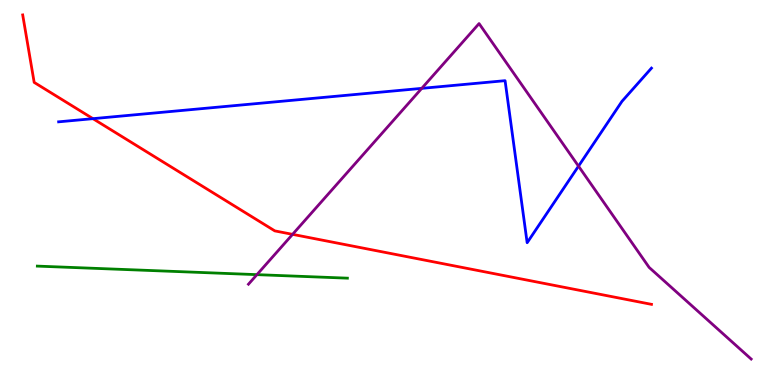[{'lines': ['blue', 'red'], 'intersections': [{'x': 1.2, 'y': 6.92}]}, {'lines': ['green', 'red'], 'intersections': []}, {'lines': ['purple', 'red'], 'intersections': [{'x': 3.78, 'y': 3.91}]}, {'lines': ['blue', 'green'], 'intersections': []}, {'lines': ['blue', 'purple'], 'intersections': [{'x': 5.44, 'y': 7.71}, {'x': 7.46, 'y': 5.68}]}, {'lines': ['green', 'purple'], 'intersections': [{'x': 3.32, 'y': 2.87}]}]